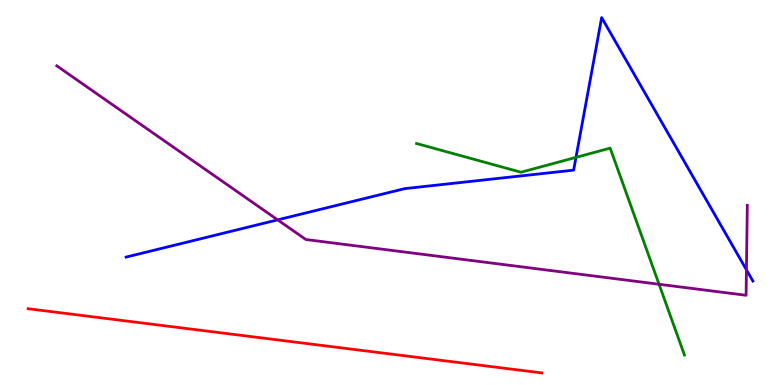[{'lines': ['blue', 'red'], 'intersections': []}, {'lines': ['green', 'red'], 'intersections': []}, {'lines': ['purple', 'red'], 'intersections': []}, {'lines': ['blue', 'green'], 'intersections': [{'x': 7.43, 'y': 5.91}]}, {'lines': ['blue', 'purple'], 'intersections': [{'x': 3.58, 'y': 4.29}, {'x': 9.63, 'y': 2.99}]}, {'lines': ['green', 'purple'], 'intersections': [{'x': 8.5, 'y': 2.62}]}]